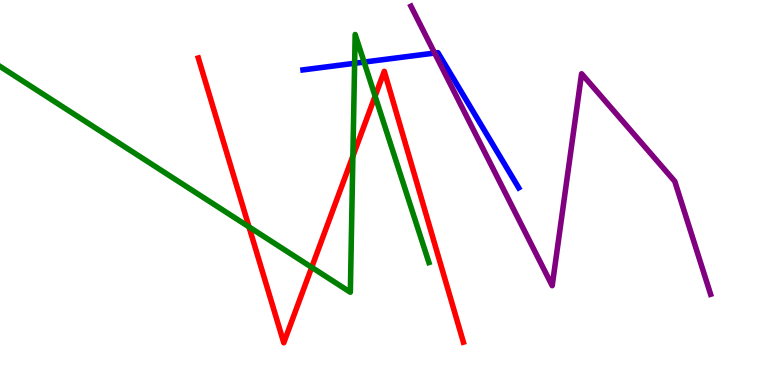[{'lines': ['blue', 'red'], 'intersections': []}, {'lines': ['green', 'red'], 'intersections': [{'x': 3.21, 'y': 4.11}, {'x': 4.02, 'y': 3.06}, {'x': 4.55, 'y': 5.94}, {'x': 4.84, 'y': 7.5}]}, {'lines': ['purple', 'red'], 'intersections': []}, {'lines': ['blue', 'green'], 'intersections': [{'x': 4.58, 'y': 8.36}, {'x': 4.7, 'y': 8.39}]}, {'lines': ['blue', 'purple'], 'intersections': [{'x': 5.61, 'y': 8.62}]}, {'lines': ['green', 'purple'], 'intersections': []}]